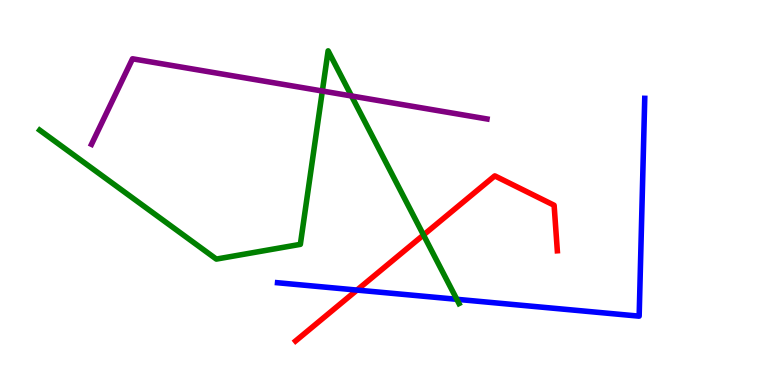[{'lines': ['blue', 'red'], 'intersections': [{'x': 4.61, 'y': 2.47}]}, {'lines': ['green', 'red'], 'intersections': [{'x': 5.46, 'y': 3.9}]}, {'lines': ['purple', 'red'], 'intersections': []}, {'lines': ['blue', 'green'], 'intersections': [{'x': 5.89, 'y': 2.23}]}, {'lines': ['blue', 'purple'], 'intersections': []}, {'lines': ['green', 'purple'], 'intersections': [{'x': 4.16, 'y': 7.64}, {'x': 4.54, 'y': 7.51}]}]